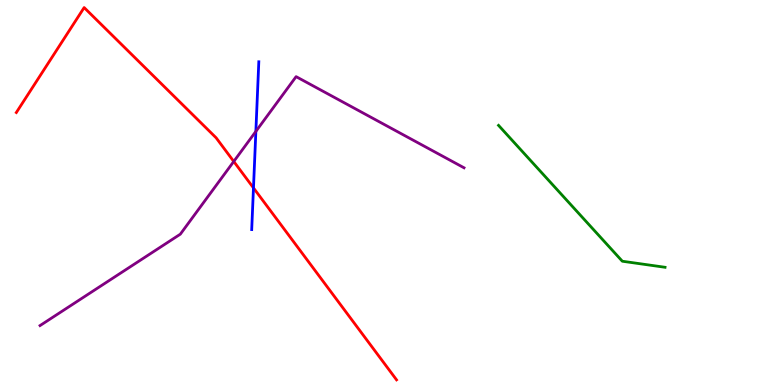[{'lines': ['blue', 'red'], 'intersections': [{'x': 3.27, 'y': 5.12}]}, {'lines': ['green', 'red'], 'intersections': []}, {'lines': ['purple', 'red'], 'intersections': [{'x': 3.02, 'y': 5.81}]}, {'lines': ['blue', 'green'], 'intersections': []}, {'lines': ['blue', 'purple'], 'intersections': [{'x': 3.3, 'y': 6.59}]}, {'lines': ['green', 'purple'], 'intersections': []}]